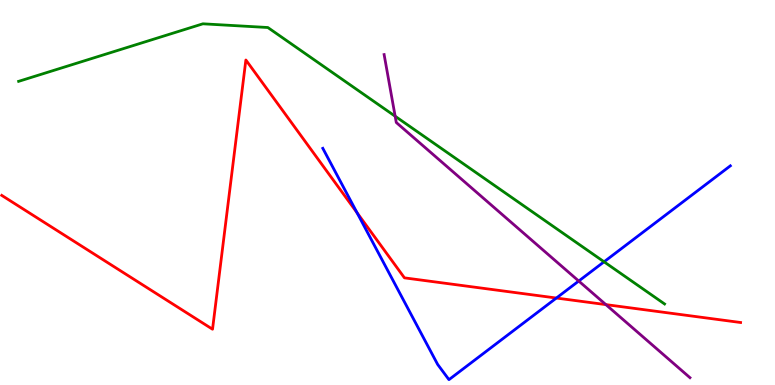[{'lines': ['blue', 'red'], 'intersections': [{'x': 4.61, 'y': 4.48}, {'x': 7.18, 'y': 2.26}]}, {'lines': ['green', 'red'], 'intersections': []}, {'lines': ['purple', 'red'], 'intersections': [{'x': 7.82, 'y': 2.09}]}, {'lines': ['blue', 'green'], 'intersections': [{'x': 7.79, 'y': 3.2}]}, {'lines': ['blue', 'purple'], 'intersections': [{'x': 7.47, 'y': 2.7}]}, {'lines': ['green', 'purple'], 'intersections': [{'x': 5.1, 'y': 6.98}]}]